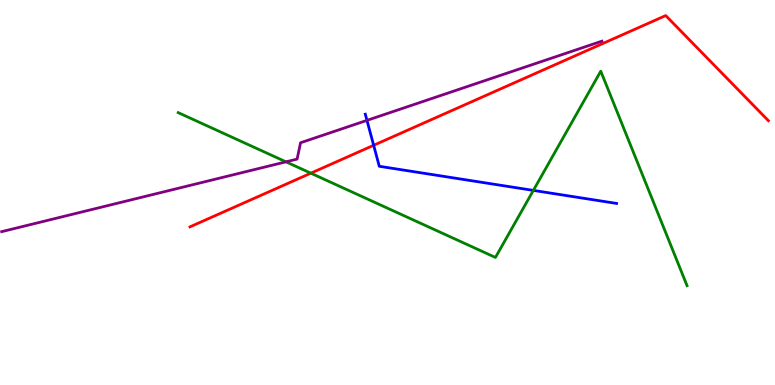[{'lines': ['blue', 'red'], 'intersections': [{'x': 4.82, 'y': 6.23}]}, {'lines': ['green', 'red'], 'intersections': [{'x': 4.01, 'y': 5.5}]}, {'lines': ['purple', 'red'], 'intersections': []}, {'lines': ['blue', 'green'], 'intersections': [{'x': 6.88, 'y': 5.05}]}, {'lines': ['blue', 'purple'], 'intersections': [{'x': 4.74, 'y': 6.87}]}, {'lines': ['green', 'purple'], 'intersections': [{'x': 3.69, 'y': 5.8}]}]